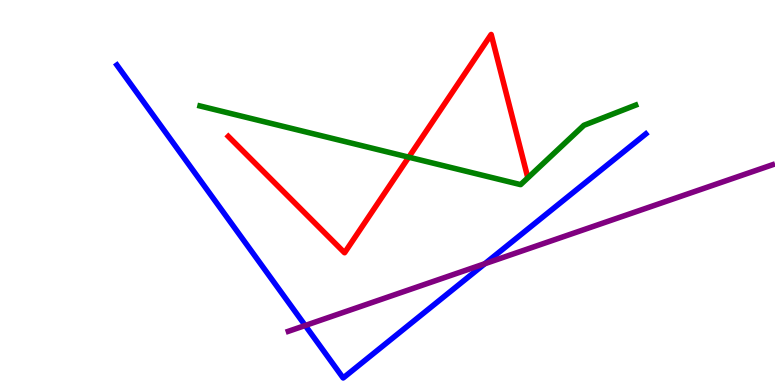[{'lines': ['blue', 'red'], 'intersections': []}, {'lines': ['green', 'red'], 'intersections': [{'x': 5.27, 'y': 5.92}]}, {'lines': ['purple', 'red'], 'intersections': []}, {'lines': ['blue', 'green'], 'intersections': []}, {'lines': ['blue', 'purple'], 'intersections': [{'x': 3.94, 'y': 1.55}, {'x': 6.26, 'y': 3.15}]}, {'lines': ['green', 'purple'], 'intersections': []}]